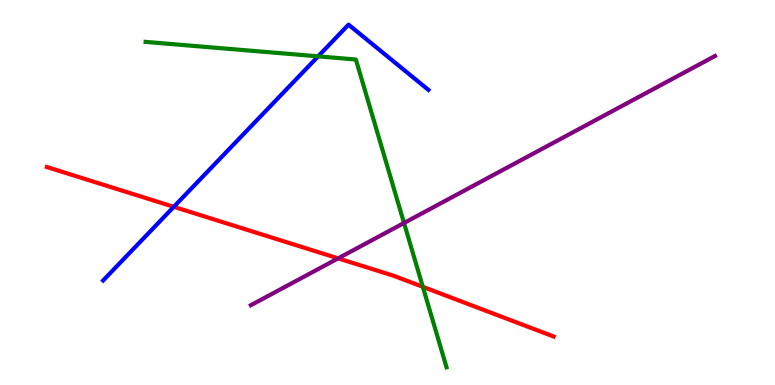[{'lines': ['blue', 'red'], 'intersections': [{'x': 2.24, 'y': 4.63}]}, {'lines': ['green', 'red'], 'intersections': [{'x': 5.46, 'y': 2.55}]}, {'lines': ['purple', 'red'], 'intersections': [{'x': 4.36, 'y': 3.29}]}, {'lines': ['blue', 'green'], 'intersections': [{'x': 4.1, 'y': 8.54}]}, {'lines': ['blue', 'purple'], 'intersections': []}, {'lines': ['green', 'purple'], 'intersections': [{'x': 5.21, 'y': 4.21}]}]